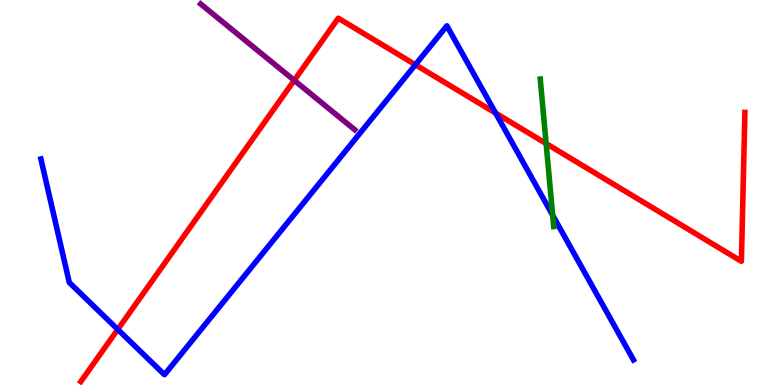[{'lines': ['blue', 'red'], 'intersections': [{'x': 1.52, 'y': 1.44}, {'x': 5.36, 'y': 8.32}, {'x': 6.4, 'y': 7.06}]}, {'lines': ['green', 'red'], 'intersections': [{'x': 7.05, 'y': 6.27}]}, {'lines': ['purple', 'red'], 'intersections': [{'x': 3.8, 'y': 7.91}]}, {'lines': ['blue', 'green'], 'intersections': [{'x': 7.13, 'y': 4.41}]}, {'lines': ['blue', 'purple'], 'intersections': []}, {'lines': ['green', 'purple'], 'intersections': []}]